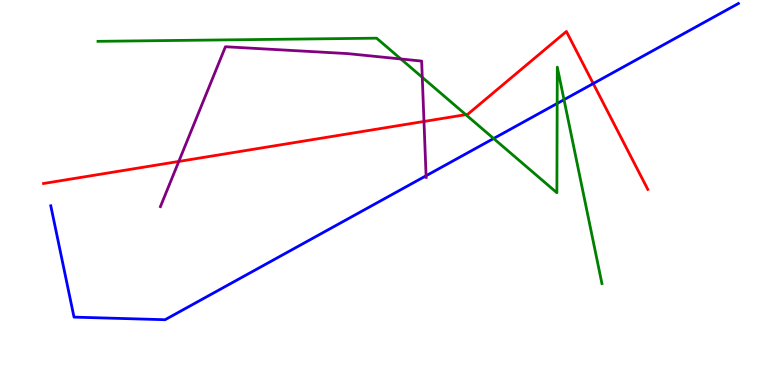[{'lines': ['blue', 'red'], 'intersections': [{'x': 7.65, 'y': 7.83}]}, {'lines': ['green', 'red'], 'intersections': [{'x': 6.01, 'y': 7.02}]}, {'lines': ['purple', 'red'], 'intersections': [{'x': 2.31, 'y': 5.81}, {'x': 5.47, 'y': 6.85}]}, {'lines': ['blue', 'green'], 'intersections': [{'x': 6.37, 'y': 6.4}, {'x': 7.19, 'y': 7.31}, {'x': 7.28, 'y': 7.41}]}, {'lines': ['blue', 'purple'], 'intersections': [{'x': 5.5, 'y': 5.43}]}, {'lines': ['green', 'purple'], 'intersections': [{'x': 5.17, 'y': 8.47}, {'x': 5.45, 'y': 7.99}]}]